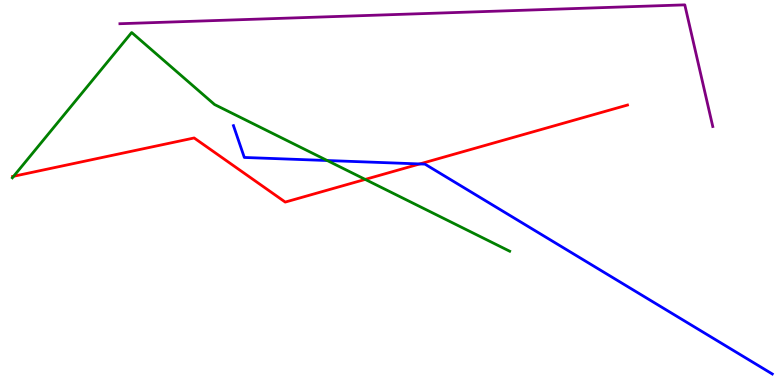[{'lines': ['blue', 'red'], 'intersections': [{'x': 5.42, 'y': 5.74}]}, {'lines': ['green', 'red'], 'intersections': [{'x': 0.176, 'y': 5.42}, {'x': 4.71, 'y': 5.34}]}, {'lines': ['purple', 'red'], 'intersections': []}, {'lines': ['blue', 'green'], 'intersections': [{'x': 4.22, 'y': 5.83}]}, {'lines': ['blue', 'purple'], 'intersections': []}, {'lines': ['green', 'purple'], 'intersections': []}]